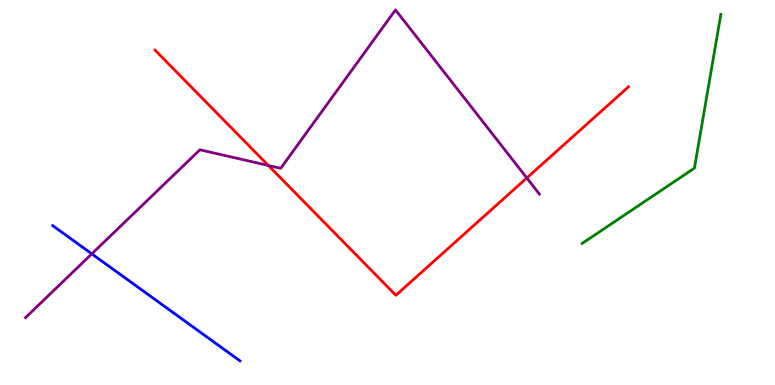[{'lines': ['blue', 'red'], 'intersections': []}, {'lines': ['green', 'red'], 'intersections': []}, {'lines': ['purple', 'red'], 'intersections': [{'x': 3.46, 'y': 5.7}, {'x': 6.8, 'y': 5.38}]}, {'lines': ['blue', 'green'], 'intersections': []}, {'lines': ['blue', 'purple'], 'intersections': [{'x': 1.18, 'y': 3.41}]}, {'lines': ['green', 'purple'], 'intersections': []}]